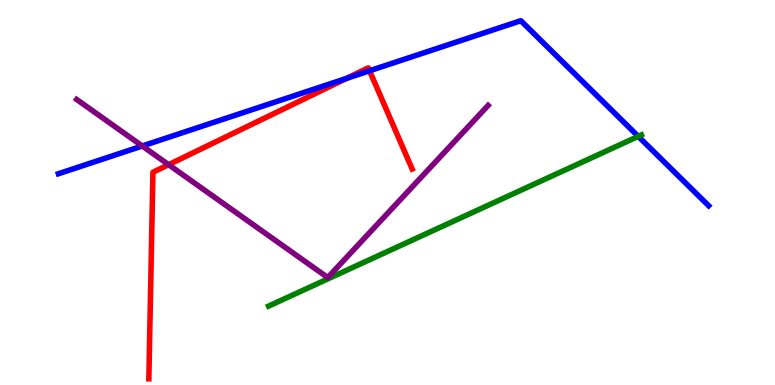[{'lines': ['blue', 'red'], 'intersections': [{'x': 4.47, 'y': 7.96}, {'x': 4.77, 'y': 8.16}]}, {'lines': ['green', 'red'], 'intersections': []}, {'lines': ['purple', 'red'], 'intersections': [{'x': 2.18, 'y': 5.72}]}, {'lines': ['blue', 'green'], 'intersections': [{'x': 8.24, 'y': 6.46}]}, {'lines': ['blue', 'purple'], 'intersections': [{'x': 1.84, 'y': 6.21}]}, {'lines': ['green', 'purple'], 'intersections': []}]